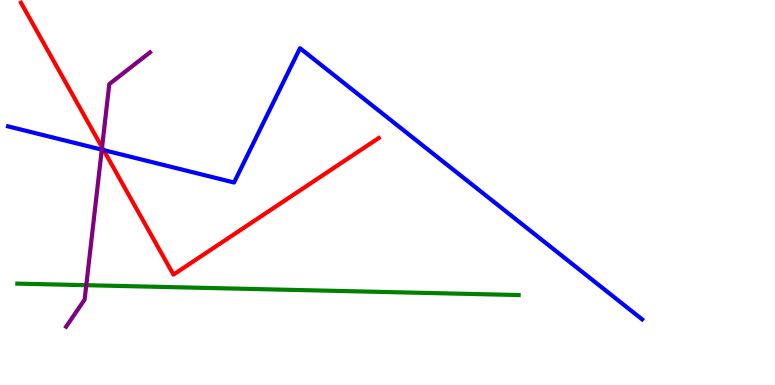[{'lines': ['blue', 'red'], 'intersections': [{'x': 1.34, 'y': 6.1}]}, {'lines': ['green', 'red'], 'intersections': []}, {'lines': ['purple', 'red'], 'intersections': [{'x': 1.32, 'y': 6.17}]}, {'lines': ['blue', 'green'], 'intersections': []}, {'lines': ['blue', 'purple'], 'intersections': [{'x': 1.31, 'y': 6.11}]}, {'lines': ['green', 'purple'], 'intersections': [{'x': 1.11, 'y': 2.59}]}]